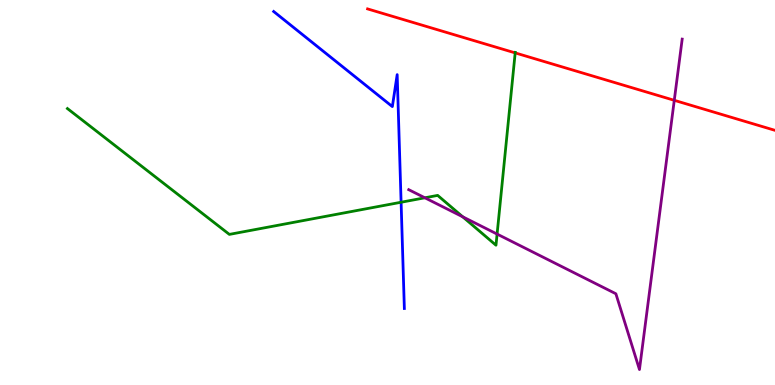[{'lines': ['blue', 'red'], 'intersections': []}, {'lines': ['green', 'red'], 'intersections': [{'x': 6.65, 'y': 8.63}]}, {'lines': ['purple', 'red'], 'intersections': [{'x': 8.7, 'y': 7.39}]}, {'lines': ['blue', 'green'], 'intersections': [{'x': 5.18, 'y': 4.75}]}, {'lines': ['blue', 'purple'], 'intersections': []}, {'lines': ['green', 'purple'], 'intersections': [{'x': 5.48, 'y': 4.86}, {'x': 5.97, 'y': 4.37}, {'x': 6.41, 'y': 3.92}]}]